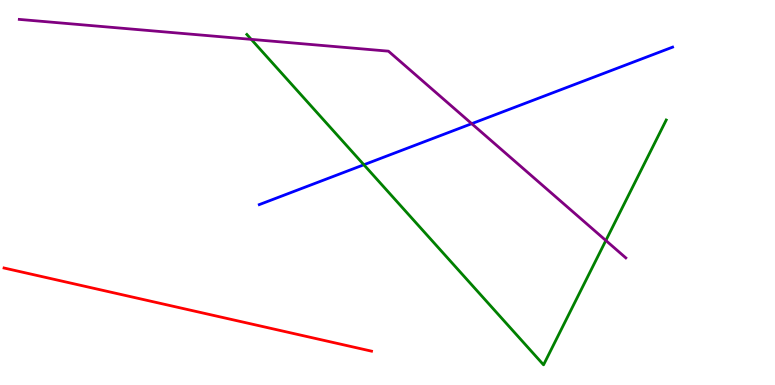[{'lines': ['blue', 'red'], 'intersections': []}, {'lines': ['green', 'red'], 'intersections': []}, {'lines': ['purple', 'red'], 'intersections': []}, {'lines': ['blue', 'green'], 'intersections': [{'x': 4.7, 'y': 5.72}]}, {'lines': ['blue', 'purple'], 'intersections': [{'x': 6.09, 'y': 6.79}]}, {'lines': ['green', 'purple'], 'intersections': [{'x': 3.24, 'y': 8.98}, {'x': 7.82, 'y': 3.75}]}]